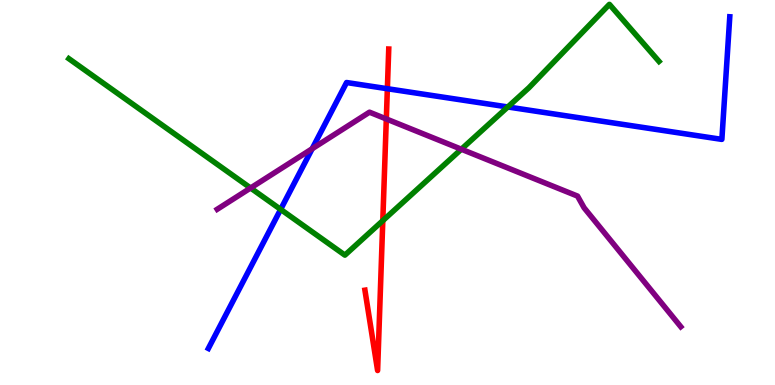[{'lines': ['blue', 'red'], 'intersections': [{'x': 5.0, 'y': 7.7}]}, {'lines': ['green', 'red'], 'intersections': [{'x': 4.94, 'y': 4.27}]}, {'lines': ['purple', 'red'], 'intersections': [{'x': 4.98, 'y': 6.91}]}, {'lines': ['blue', 'green'], 'intersections': [{'x': 3.62, 'y': 4.56}, {'x': 6.55, 'y': 7.22}]}, {'lines': ['blue', 'purple'], 'intersections': [{'x': 4.03, 'y': 6.14}]}, {'lines': ['green', 'purple'], 'intersections': [{'x': 3.23, 'y': 5.12}, {'x': 5.95, 'y': 6.12}]}]